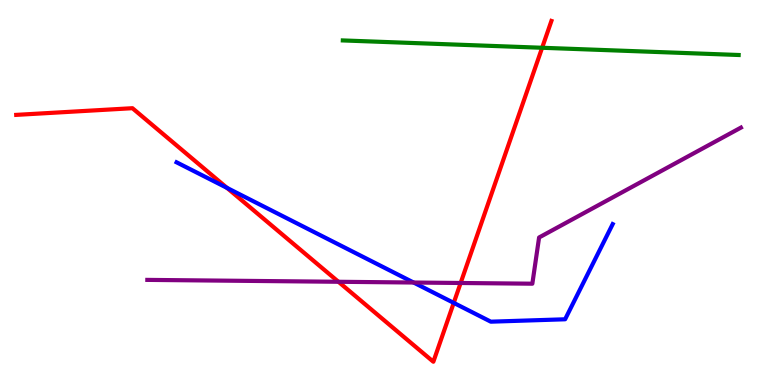[{'lines': ['blue', 'red'], 'intersections': [{'x': 2.93, 'y': 5.12}, {'x': 5.85, 'y': 2.13}]}, {'lines': ['green', 'red'], 'intersections': [{'x': 7.0, 'y': 8.76}]}, {'lines': ['purple', 'red'], 'intersections': [{'x': 4.37, 'y': 2.68}, {'x': 5.94, 'y': 2.65}]}, {'lines': ['blue', 'green'], 'intersections': []}, {'lines': ['blue', 'purple'], 'intersections': [{'x': 5.34, 'y': 2.66}]}, {'lines': ['green', 'purple'], 'intersections': []}]